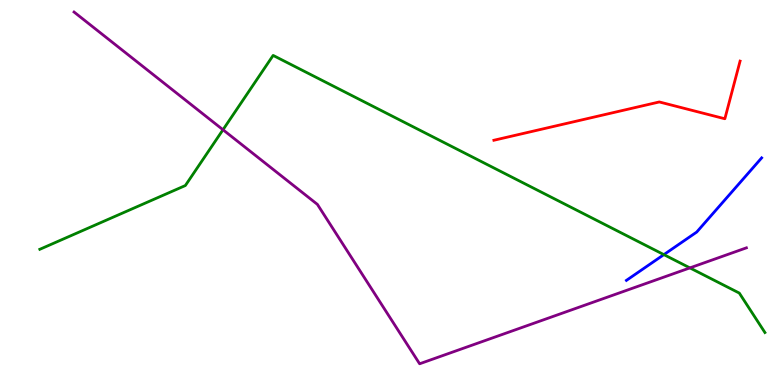[{'lines': ['blue', 'red'], 'intersections': []}, {'lines': ['green', 'red'], 'intersections': []}, {'lines': ['purple', 'red'], 'intersections': []}, {'lines': ['blue', 'green'], 'intersections': [{'x': 8.57, 'y': 3.39}]}, {'lines': ['blue', 'purple'], 'intersections': []}, {'lines': ['green', 'purple'], 'intersections': [{'x': 2.88, 'y': 6.63}, {'x': 8.9, 'y': 3.04}]}]